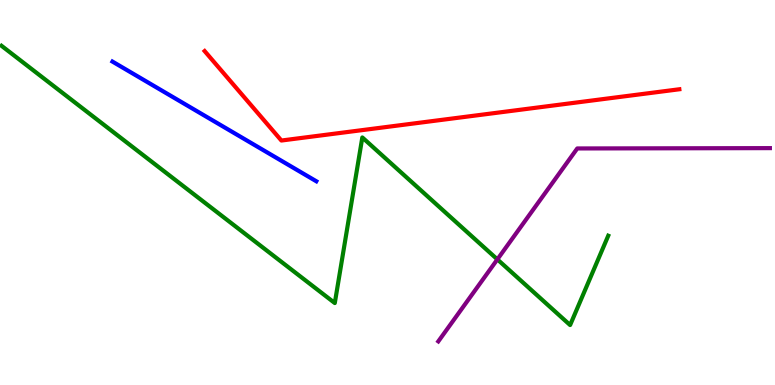[{'lines': ['blue', 'red'], 'intersections': []}, {'lines': ['green', 'red'], 'intersections': []}, {'lines': ['purple', 'red'], 'intersections': []}, {'lines': ['blue', 'green'], 'intersections': []}, {'lines': ['blue', 'purple'], 'intersections': []}, {'lines': ['green', 'purple'], 'intersections': [{'x': 6.42, 'y': 3.26}]}]